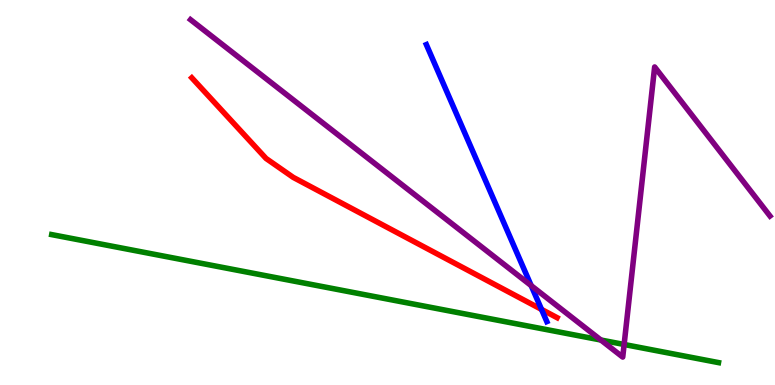[{'lines': ['blue', 'red'], 'intersections': [{'x': 6.99, 'y': 1.96}]}, {'lines': ['green', 'red'], 'intersections': []}, {'lines': ['purple', 'red'], 'intersections': []}, {'lines': ['blue', 'green'], 'intersections': []}, {'lines': ['blue', 'purple'], 'intersections': [{'x': 6.85, 'y': 2.58}]}, {'lines': ['green', 'purple'], 'intersections': [{'x': 7.75, 'y': 1.17}, {'x': 8.05, 'y': 1.05}]}]